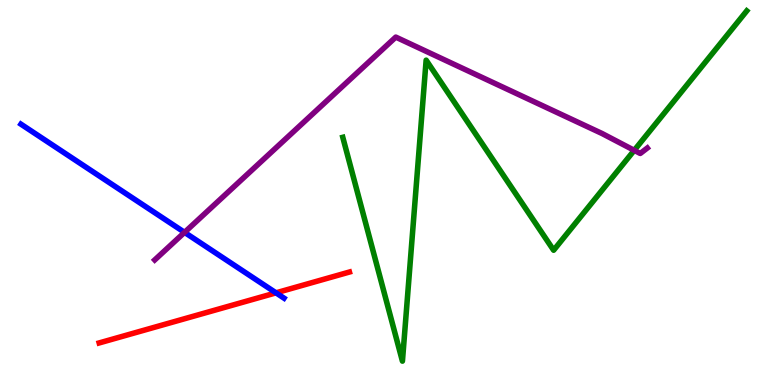[{'lines': ['blue', 'red'], 'intersections': [{'x': 3.56, 'y': 2.39}]}, {'lines': ['green', 'red'], 'intersections': []}, {'lines': ['purple', 'red'], 'intersections': []}, {'lines': ['blue', 'green'], 'intersections': []}, {'lines': ['blue', 'purple'], 'intersections': [{'x': 2.38, 'y': 3.96}]}, {'lines': ['green', 'purple'], 'intersections': [{'x': 8.18, 'y': 6.1}]}]